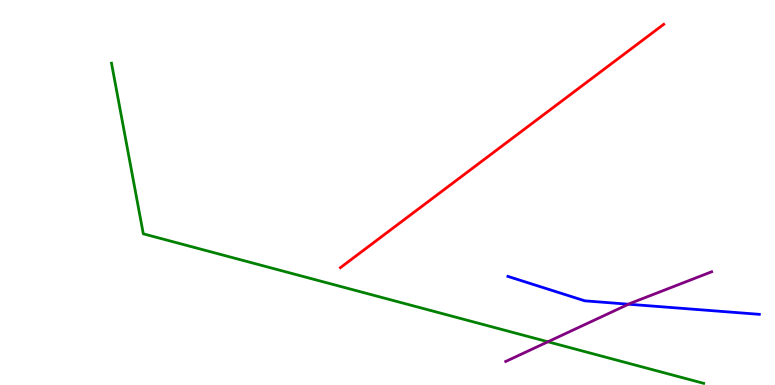[{'lines': ['blue', 'red'], 'intersections': []}, {'lines': ['green', 'red'], 'intersections': []}, {'lines': ['purple', 'red'], 'intersections': []}, {'lines': ['blue', 'green'], 'intersections': []}, {'lines': ['blue', 'purple'], 'intersections': [{'x': 8.11, 'y': 2.1}]}, {'lines': ['green', 'purple'], 'intersections': [{'x': 7.07, 'y': 1.12}]}]